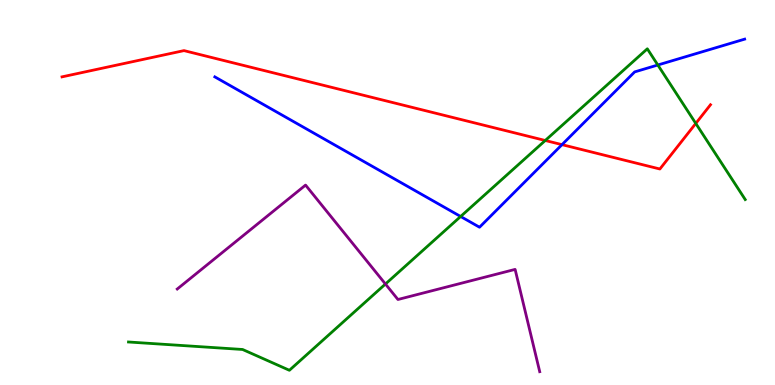[{'lines': ['blue', 'red'], 'intersections': [{'x': 7.25, 'y': 6.24}]}, {'lines': ['green', 'red'], 'intersections': [{'x': 7.04, 'y': 6.35}, {'x': 8.98, 'y': 6.79}]}, {'lines': ['purple', 'red'], 'intersections': []}, {'lines': ['blue', 'green'], 'intersections': [{'x': 5.94, 'y': 4.38}, {'x': 8.49, 'y': 8.31}]}, {'lines': ['blue', 'purple'], 'intersections': []}, {'lines': ['green', 'purple'], 'intersections': [{'x': 4.97, 'y': 2.62}]}]